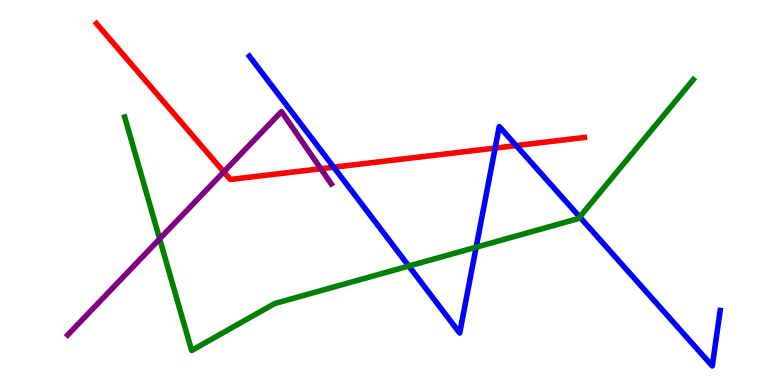[{'lines': ['blue', 'red'], 'intersections': [{'x': 4.31, 'y': 5.66}, {'x': 6.39, 'y': 6.15}, {'x': 6.66, 'y': 6.22}]}, {'lines': ['green', 'red'], 'intersections': []}, {'lines': ['purple', 'red'], 'intersections': [{'x': 2.89, 'y': 5.54}, {'x': 4.14, 'y': 5.62}]}, {'lines': ['blue', 'green'], 'intersections': [{'x': 5.27, 'y': 3.09}, {'x': 6.14, 'y': 3.58}, {'x': 7.48, 'y': 4.37}]}, {'lines': ['blue', 'purple'], 'intersections': []}, {'lines': ['green', 'purple'], 'intersections': [{'x': 2.06, 'y': 3.79}]}]